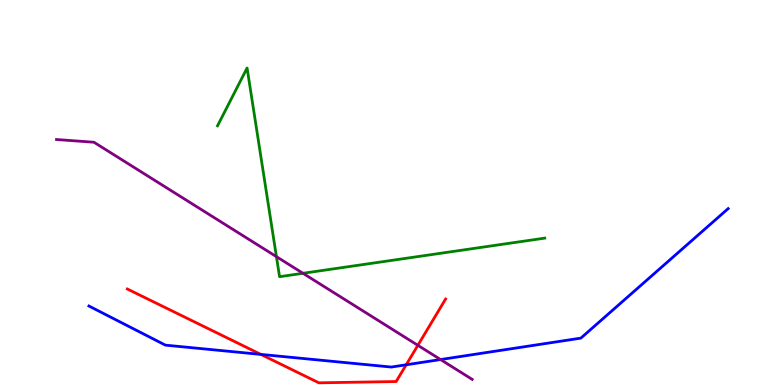[{'lines': ['blue', 'red'], 'intersections': [{'x': 3.37, 'y': 0.795}, {'x': 5.24, 'y': 0.525}]}, {'lines': ['green', 'red'], 'intersections': []}, {'lines': ['purple', 'red'], 'intersections': [{'x': 5.39, 'y': 1.03}]}, {'lines': ['blue', 'green'], 'intersections': []}, {'lines': ['blue', 'purple'], 'intersections': [{'x': 5.68, 'y': 0.661}]}, {'lines': ['green', 'purple'], 'intersections': [{'x': 3.57, 'y': 3.33}, {'x': 3.91, 'y': 2.9}]}]